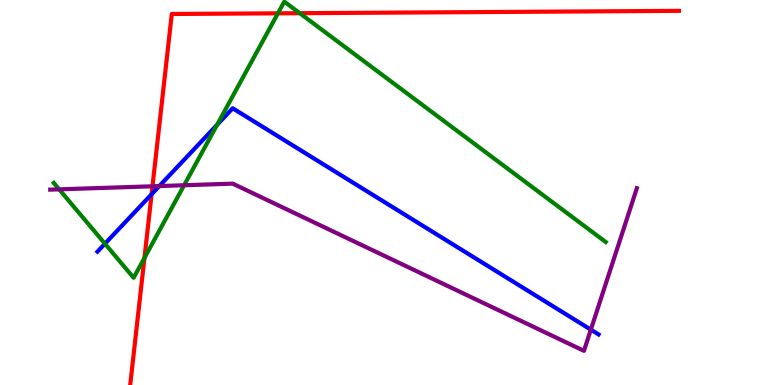[{'lines': ['blue', 'red'], 'intersections': [{'x': 1.96, 'y': 4.95}]}, {'lines': ['green', 'red'], 'intersections': [{'x': 1.86, 'y': 3.3}, {'x': 3.59, 'y': 9.65}, {'x': 3.87, 'y': 9.66}]}, {'lines': ['purple', 'red'], 'intersections': [{'x': 1.97, 'y': 5.16}]}, {'lines': ['blue', 'green'], 'intersections': [{'x': 1.35, 'y': 3.67}, {'x': 2.8, 'y': 6.76}]}, {'lines': ['blue', 'purple'], 'intersections': [{'x': 2.06, 'y': 5.17}, {'x': 7.62, 'y': 1.44}]}, {'lines': ['green', 'purple'], 'intersections': [{'x': 0.764, 'y': 5.08}, {'x': 2.38, 'y': 5.19}]}]